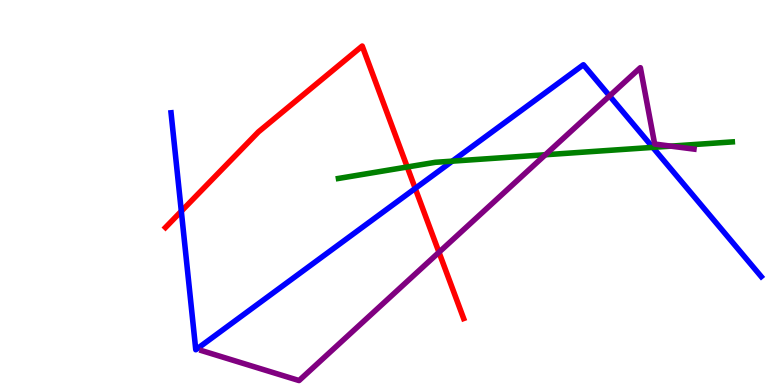[{'lines': ['blue', 'red'], 'intersections': [{'x': 2.34, 'y': 4.51}, {'x': 5.36, 'y': 5.11}]}, {'lines': ['green', 'red'], 'intersections': [{'x': 5.25, 'y': 5.66}]}, {'lines': ['purple', 'red'], 'intersections': [{'x': 5.66, 'y': 3.45}]}, {'lines': ['blue', 'green'], 'intersections': [{'x': 5.84, 'y': 5.81}, {'x': 8.42, 'y': 6.17}]}, {'lines': ['blue', 'purple'], 'intersections': [{'x': 7.87, 'y': 7.51}]}, {'lines': ['green', 'purple'], 'intersections': [{'x': 7.04, 'y': 5.98}, {'x': 8.66, 'y': 6.2}]}]